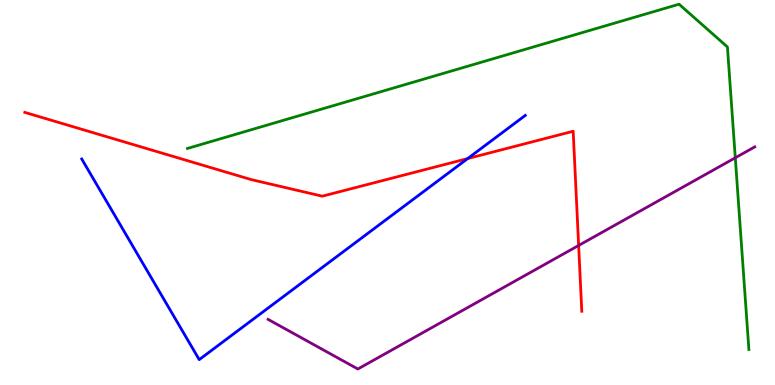[{'lines': ['blue', 'red'], 'intersections': [{'x': 6.03, 'y': 5.88}]}, {'lines': ['green', 'red'], 'intersections': []}, {'lines': ['purple', 'red'], 'intersections': [{'x': 7.47, 'y': 3.62}]}, {'lines': ['blue', 'green'], 'intersections': []}, {'lines': ['blue', 'purple'], 'intersections': []}, {'lines': ['green', 'purple'], 'intersections': [{'x': 9.49, 'y': 5.9}]}]